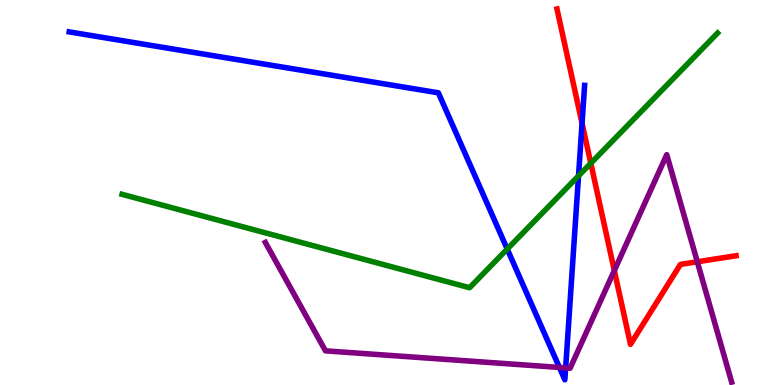[{'lines': ['blue', 'red'], 'intersections': [{'x': 7.51, 'y': 6.8}]}, {'lines': ['green', 'red'], 'intersections': [{'x': 7.62, 'y': 5.76}]}, {'lines': ['purple', 'red'], 'intersections': [{'x': 7.93, 'y': 2.97}, {'x': 9.0, 'y': 3.2}]}, {'lines': ['blue', 'green'], 'intersections': [{'x': 6.54, 'y': 3.53}, {'x': 7.46, 'y': 5.43}]}, {'lines': ['blue', 'purple'], 'intersections': [{'x': 7.22, 'y': 0.456}, {'x': 7.3, 'y': 0.444}]}, {'lines': ['green', 'purple'], 'intersections': []}]